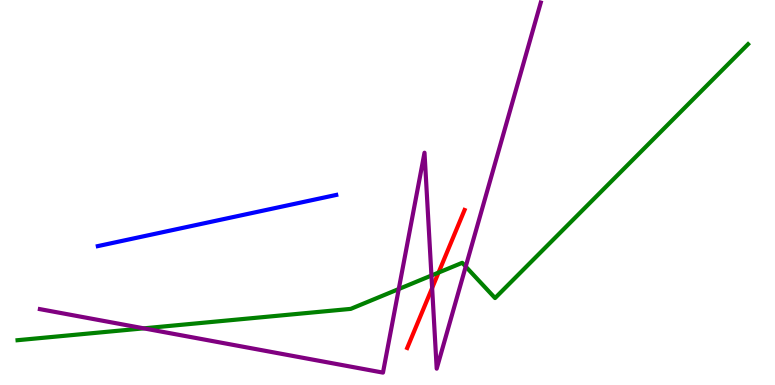[{'lines': ['blue', 'red'], 'intersections': []}, {'lines': ['green', 'red'], 'intersections': [{'x': 5.66, 'y': 2.92}]}, {'lines': ['purple', 'red'], 'intersections': [{'x': 5.58, 'y': 2.52}]}, {'lines': ['blue', 'green'], 'intersections': []}, {'lines': ['blue', 'purple'], 'intersections': []}, {'lines': ['green', 'purple'], 'intersections': [{'x': 1.85, 'y': 1.47}, {'x': 5.15, 'y': 2.49}, {'x': 5.57, 'y': 2.84}, {'x': 6.01, 'y': 3.08}]}]